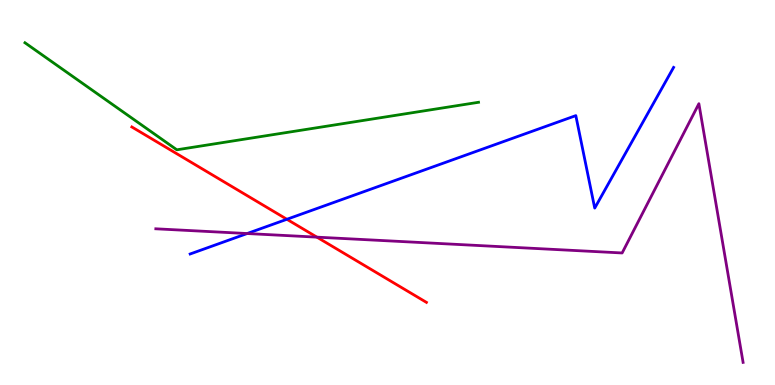[{'lines': ['blue', 'red'], 'intersections': [{'x': 3.7, 'y': 4.3}]}, {'lines': ['green', 'red'], 'intersections': []}, {'lines': ['purple', 'red'], 'intersections': [{'x': 4.09, 'y': 3.84}]}, {'lines': ['blue', 'green'], 'intersections': []}, {'lines': ['blue', 'purple'], 'intersections': [{'x': 3.19, 'y': 3.93}]}, {'lines': ['green', 'purple'], 'intersections': []}]